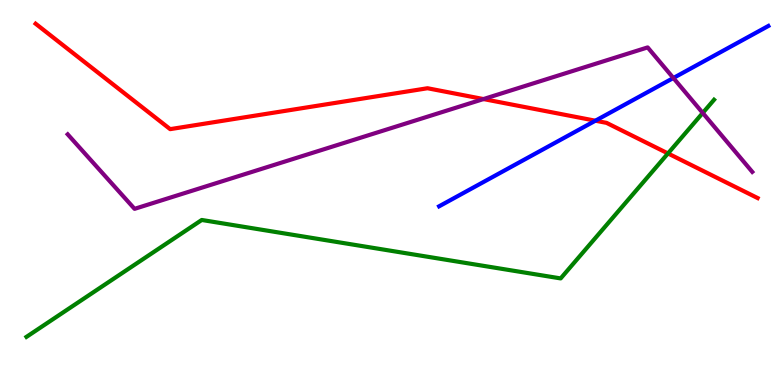[{'lines': ['blue', 'red'], 'intersections': [{'x': 7.68, 'y': 6.86}]}, {'lines': ['green', 'red'], 'intersections': [{'x': 8.62, 'y': 6.01}]}, {'lines': ['purple', 'red'], 'intersections': [{'x': 6.24, 'y': 7.43}]}, {'lines': ['blue', 'green'], 'intersections': []}, {'lines': ['blue', 'purple'], 'intersections': [{'x': 8.69, 'y': 7.97}]}, {'lines': ['green', 'purple'], 'intersections': [{'x': 9.07, 'y': 7.07}]}]